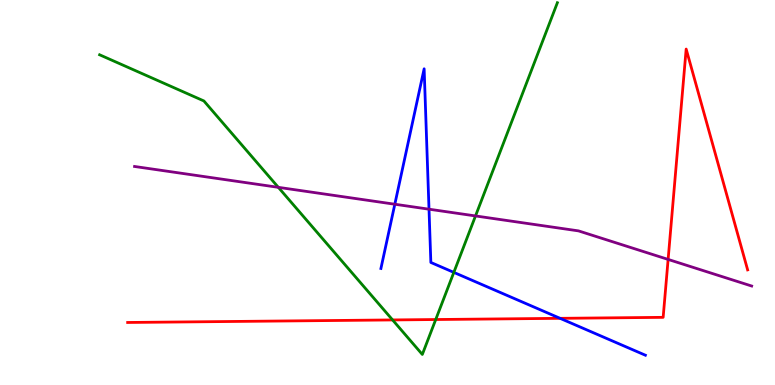[{'lines': ['blue', 'red'], 'intersections': [{'x': 7.23, 'y': 1.73}]}, {'lines': ['green', 'red'], 'intersections': [{'x': 5.07, 'y': 1.69}, {'x': 5.62, 'y': 1.7}]}, {'lines': ['purple', 'red'], 'intersections': [{'x': 8.62, 'y': 3.26}]}, {'lines': ['blue', 'green'], 'intersections': [{'x': 5.86, 'y': 2.92}]}, {'lines': ['blue', 'purple'], 'intersections': [{'x': 5.09, 'y': 4.7}, {'x': 5.54, 'y': 4.57}]}, {'lines': ['green', 'purple'], 'intersections': [{'x': 3.59, 'y': 5.13}, {'x': 6.14, 'y': 4.39}]}]